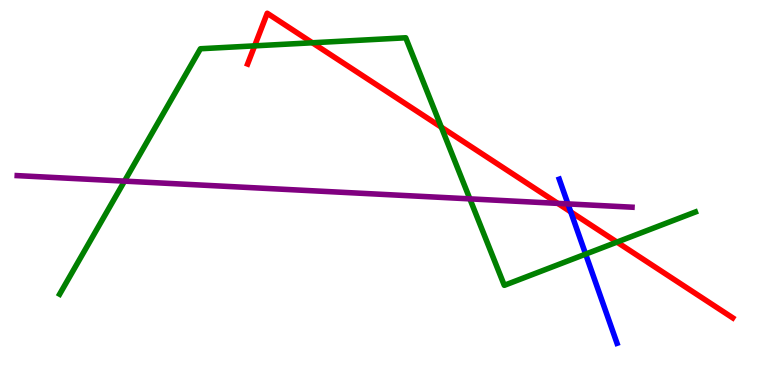[{'lines': ['blue', 'red'], 'intersections': [{'x': 7.36, 'y': 4.5}]}, {'lines': ['green', 'red'], 'intersections': [{'x': 3.29, 'y': 8.81}, {'x': 4.03, 'y': 8.89}, {'x': 5.69, 'y': 6.7}, {'x': 7.96, 'y': 3.71}]}, {'lines': ['purple', 'red'], 'intersections': [{'x': 7.2, 'y': 4.72}]}, {'lines': ['blue', 'green'], 'intersections': [{'x': 7.56, 'y': 3.4}]}, {'lines': ['blue', 'purple'], 'intersections': [{'x': 7.33, 'y': 4.7}]}, {'lines': ['green', 'purple'], 'intersections': [{'x': 1.61, 'y': 5.3}, {'x': 6.06, 'y': 4.83}]}]